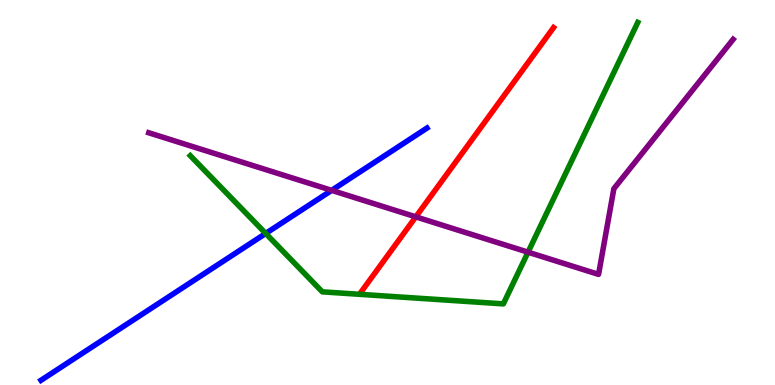[{'lines': ['blue', 'red'], 'intersections': []}, {'lines': ['green', 'red'], 'intersections': []}, {'lines': ['purple', 'red'], 'intersections': [{'x': 5.37, 'y': 4.37}]}, {'lines': ['blue', 'green'], 'intersections': [{'x': 3.43, 'y': 3.94}]}, {'lines': ['blue', 'purple'], 'intersections': [{'x': 4.28, 'y': 5.06}]}, {'lines': ['green', 'purple'], 'intersections': [{'x': 6.81, 'y': 3.45}]}]